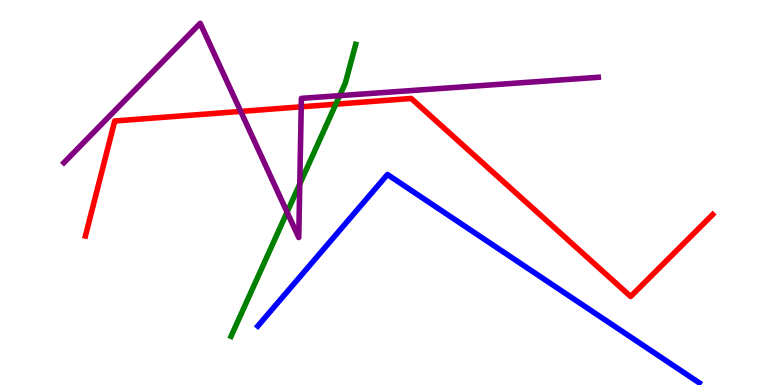[{'lines': ['blue', 'red'], 'intersections': []}, {'lines': ['green', 'red'], 'intersections': [{'x': 4.33, 'y': 7.29}]}, {'lines': ['purple', 'red'], 'intersections': [{'x': 3.11, 'y': 7.11}, {'x': 3.89, 'y': 7.23}]}, {'lines': ['blue', 'green'], 'intersections': []}, {'lines': ['blue', 'purple'], 'intersections': []}, {'lines': ['green', 'purple'], 'intersections': [{'x': 3.7, 'y': 4.49}, {'x': 3.87, 'y': 5.22}, {'x': 4.38, 'y': 7.52}]}]